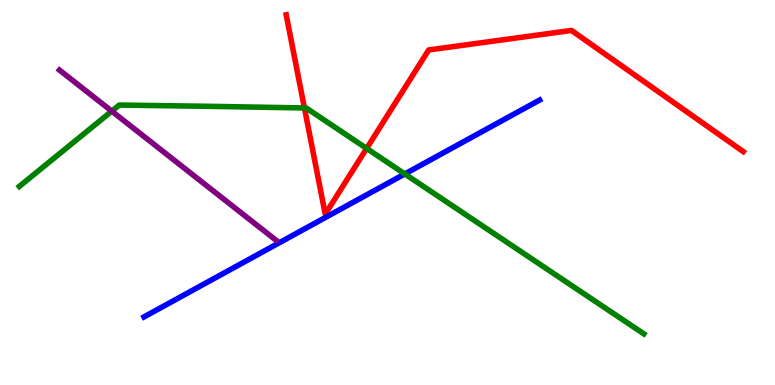[{'lines': ['blue', 'red'], 'intersections': []}, {'lines': ['green', 'red'], 'intersections': [{'x': 3.93, 'y': 7.2}, {'x': 4.73, 'y': 6.14}]}, {'lines': ['purple', 'red'], 'intersections': []}, {'lines': ['blue', 'green'], 'intersections': [{'x': 5.22, 'y': 5.48}]}, {'lines': ['blue', 'purple'], 'intersections': []}, {'lines': ['green', 'purple'], 'intersections': [{'x': 1.44, 'y': 7.11}]}]